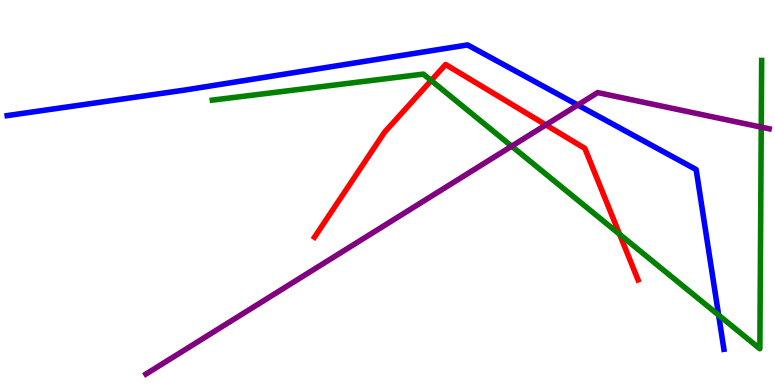[{'lines': ['blue', 'red'], 'intersections': []}, {'lines': ['green', 'red'], 'intersections': [{'x': 5.56, 'y': 7.91}, {'x': 7.99, 'y': 3.91}]}, {'lines': ['purple', 'red'], 'intersections': [{'x': 7.04, 'y': 6.76}]}, {'lines': ['blue', 'green'], 'intersections': [{'x': 9.27, 'y': 1.82}]}, {'lines': ['blue', 'purple'], 'intersections': [{'x': 7.45, 'y': 7.27}]}, {'lines': ['green', 'purple'], 'intersections': [{'x': 6.6, 'y': 6.2}, {'x': 9.82, 'y': 6.7}]}]